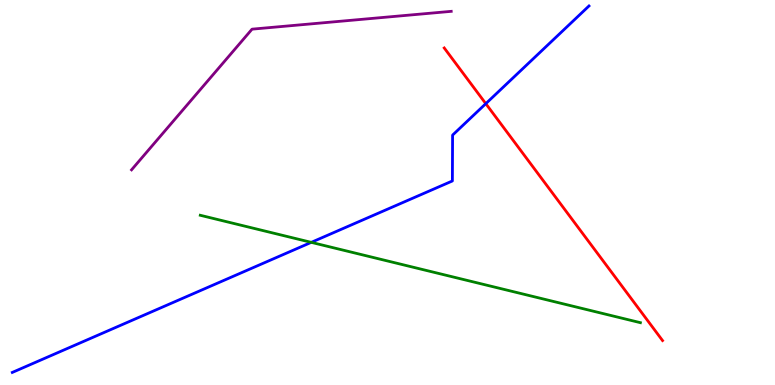[{'lines': ['blue', 'red'], 'intersections': [{'x': 6.27, 'y': 7.31}]}, {'lines': ['green', 'red'], 'intersections': []}, {'lines': ['purple', 'red'], 'intersections': []}, {'lines': ['blue', 'green'], 'intersections': [{'x': 4.02, 'y': 3.71}]}, {'lines': ['blue', 'purple'], 'intersections': []}, {'lines': ['green', 'purple'], 'intersections': []}]